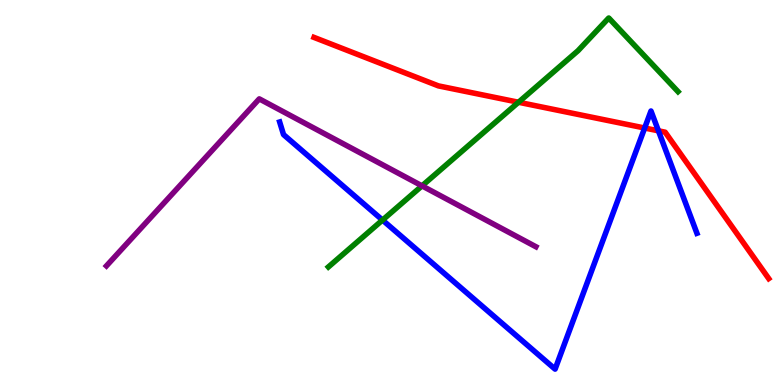[{'lines': ['blue', 'red'], 'intersections': [{'x': 8.32, 'y': 6.68}, {'x': 8.5, 'y': 6.6}]}, {'lines': ['green', 'red'], 'intersections': [{'x': 6.69, 'y': 7.34}]}, {'lines': ['purple', 'red'], 'intersections': []}, {'lines': ['blue', 'green'], 'intersections': [{'x': 4.94, 'y': 4.28}]}, {'lines': ['blue', 'purple'], 'intersections': []}, {'lines': ['green', 'purple'], 'intersections': [{'x': 5.45, 'y': 5.17}]}]